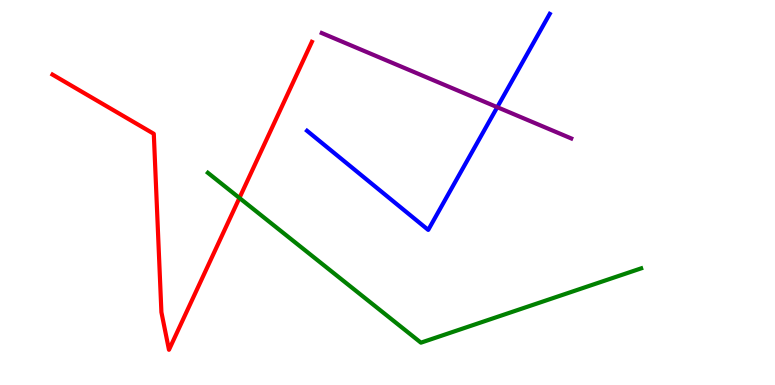[{'lines': ['blue', 'red'], 'intersections': []}, {'lines': ['green', 'red'], 'intersections': [{'x': 3.09, 'y': 4.86}]}, {'lines': ['purple', 'red'], 'intersections': []}, {'lines': ['blue', 'green'], 'intersections': []}, {'lines': ['blue', 'purple'], 'intersections': [{'x': 6.42, 'y': 7.22}]}, {'lines': ['green', 'purple'], 'intersections': []}]